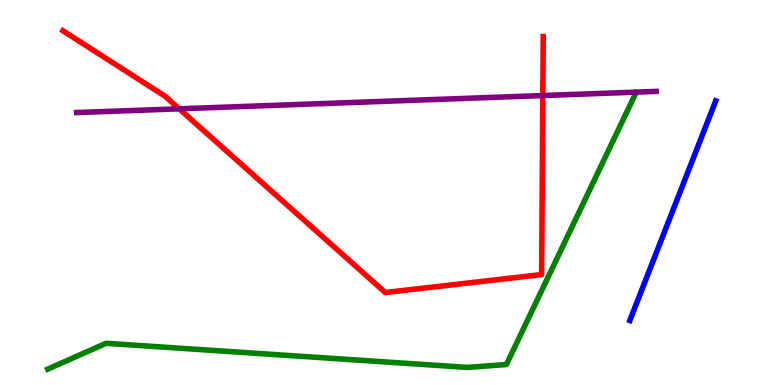[{'lines': ['blue', 'red'], 'intersections': []}, {'lines': ['green', 'red'], 'intersections': []}, {'lines': ['purple', 'red'], 'intersections': [{'x': 2.31, 'y': 7.17}, {'x': 7.0, 'y': 7.52}]}, {'lines': ['blue', 'green'], 'intersections': []}, {'lines': ['blue', 'purple'], 'intersections': []}, {'lines': ['green', 'purple'], 'intersections': []}]